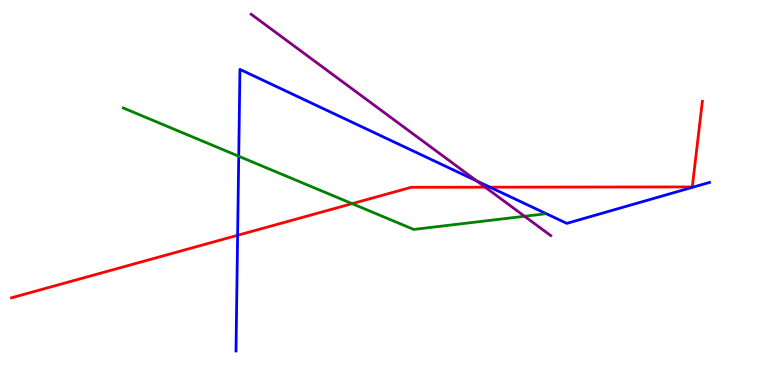[{'lines': ['blue', 'red'], 'intersections': [{'x': 3.07, 'y': 3.89}, {'x': 6.32, 'y': 5.14}]}, {'lines': ['green', 'red'], 'intersections': [{'x': 4.54, 'y': 4.71}]}, {'lines': ['purple', 'red'], 'intersections': [{'x': 6.26, 'y': 5.14}]}, {'lines': ['blue', 'green'], 'intersections': [{'x': 3.08, 'y': 5.94}]}, {'lines': ['blue', 'purple'], 'intersections': [{'x': 6.15, 'y': 5.3}]}, {'lines': ['green', 'purple'], 'intersections': [{'x': 6.77, 'y': 4.38}]}]